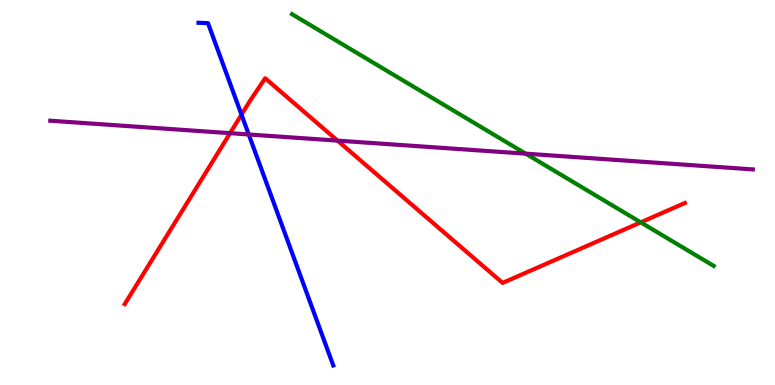[{'lines': ['blue', 'red'], 'intersections': [{'x': 3.12, 'y': 7.02}]}, {'lines': ['green', 'red'], 'intersections': [{'x': 8.27, 'y': 4.22}]}, {'lines': ['purple', 'red'], 'intersections': [{'x': 2.97, 'y': 6.54}, {'x': 4.36, 'y': 6.35}]}, {'lines': ['blue', 'green'], 'intersections': []}, {'lines': ['blue', 'purple'], 'intersections': [{'x': 3.21, 'y': 6.51}]}, {'lines': ['green', 'purple'], 'intersections': [{'x': 6.78, 'y': 6.01}]}]